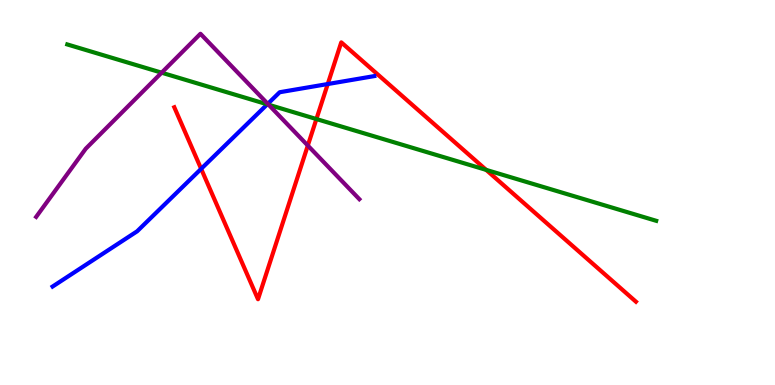[{'lines': ['blue', 'red'], 'intersections': [{'x': 2.6, 'y': 5.61}, {'x': 4.23, 'y': 7.82}]}, {'lines': ['green', 'red'], 'intersections': [{'x': 4.08, 'y': 6.91}, {'x': 6.27, 'y': 5.59}]}, {'lines': ['purple', 'red'], 'intersections': [{'x': 3.97, 'y': 6.22}]}, {'lines': ['blue', 'green'], 'intersections': [{'x': 3.45, 'y': 7.29}]}, {'lines': ['blue', 'purple'], 'intersections': [{'x': 3.46, 'y': 7.3}]}, {'lines': ['green', 'purple'], 'intersections': [{'x': 2.09, 'y': 8.11}, {'x': 3.47, 'y': 7.28}]}]